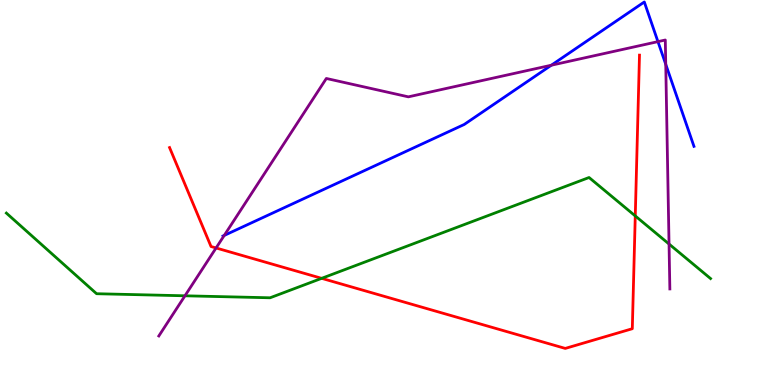[{'lines': ['blue', 'red'], 'intersections': []}, {'lines': ['green', 'red'], 'intersections': [{'x': 4.15, 'y': 2.77}, {'x': 8.2, 'y': 4.39}]}, {'lines': ['purple', 'red'], 'intersections': [{'x': 2.79, 'y': 3.56}]}, {'lines': ['blue', 'green'], 'intersections': []}, {'lines': ['blue', 'purple'], 'intersections': [{'x': 2.89, 'y': 3.89}, {'x': 7.11, 'y': 8.31}, {'x': 8.49, 'y': 8.92}, {'x': 8.59, 'y': 8.33}]}, {'lines': ['green', 'purple'], 'intersections': [{'x': 2.39, 'y': 2.32}, {'x': 8.63, 'y': 3.66}]}]